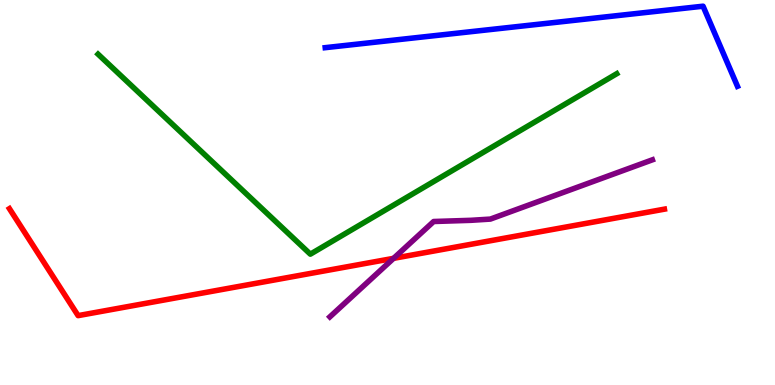[{'lines': ['blue', 'red'], 'intersections': []}, {'lines': ['green', 'red'], 'intersections': []}, {'lines': ['purple', 'red'], 'intersections': [{'x': 5.08, 'y': 3.29}]}, {'lines': ['blue', 'green'], 'intersections': []}, {'lines': ['blue', 'purple'], 'intersections': []}, {'lines': ['green', 'purple'], 'intersections': []}]